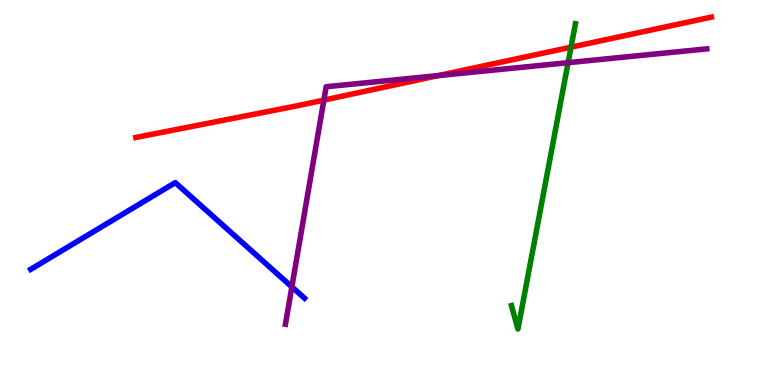[{'lines': ['blue', 'red'], 'intersections': []}, {'lines': ['green', 'red'], 'intersections': [{'x': 7.37, 'y': 8.78}]}, {'lines': ['purple', 'red'], 'intersections': [{'x': 4.18, 'y': 7.4}, {'x': 5.65, 'y': 8.04}]}, {'lines': ['blue', 'green'], 'intersections': []}, {'lines': ['blue', 'purple'], 'intersections': [{'x': 3.77, 'y': 2.55}]}, {'lines': ['green', 'purple'], 'intersections': [{'x': 7.33, 'y': 8.37}]}]